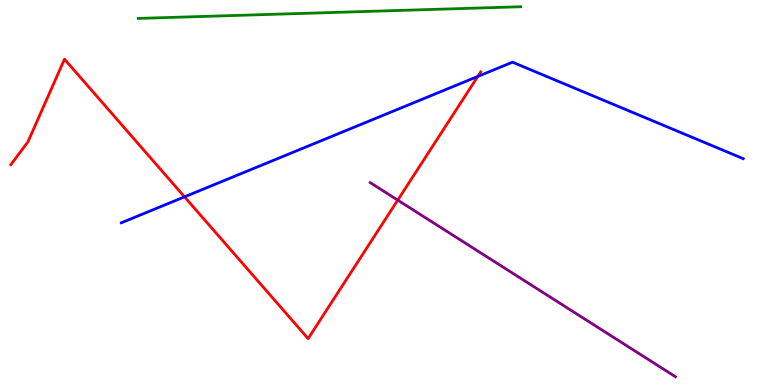[{'lines': ['blue', 'red'], 'intersections': [{'x': 2.38, 'y': 4.89}, {'x': 6.17, 'y': 8.01}]}, {'lines': ['green', 'red'], 'intersections': []}, {'lines': ['purple', 'red'], 'intersections': [{'x': 5.13, 'y': 4.8}]}, {'lines': ['blue', 'green'], 'intersections': []}, {'lines': ['blue', 'purple'], 'intersections': []}, {'lines': ['green', 'purple'], 'intersections': []}]